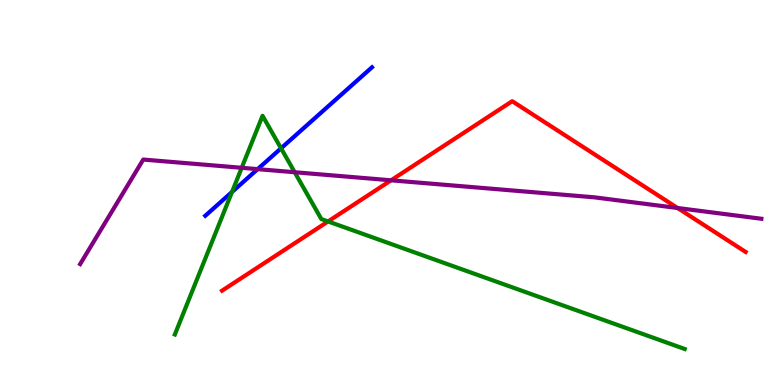[{'lines': ['blue', 'red'], 'intersections': []}, {'lines': ['green', 'red'], 'intersections': [{'x': 4.23, 'y': 4.25}]}, {'lines': ['purple', 'red'], 'intersections': [{'x': 5.05, 'y': 5.32}, {'x': 8.74, 'y': 4.6}]}, {'lines': ['blue', 'green'], 'intersections': [{'x': 2.99, 'y': 5.01}, {'x': 3.63, 'y': 6.15}]}, {'lines': ['blue', 'purple'], 'intersections': [{'x': 3.32, 'y': 5.61}]}, {'lines': ['green', 'purple'], 'intersections': [{'x': 3.12, 'y': 5.64}, {'x': 3.8, 'y': 5.53}]}]